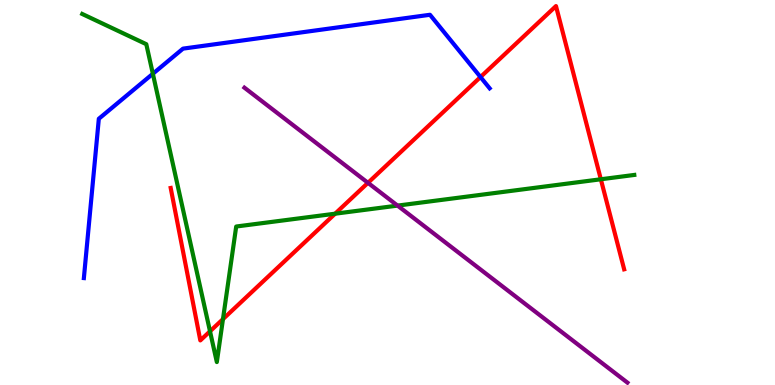[{'lines': ['blue', 'red'], 'intersections': [{'x': 6.2, 'y': 8.0}]}, {'lines': ['green', 'red'], 'intersections': [{'x': 2.71, 'y': 1.39}, {'x': 2.88, 'y': 1.71}, {'x': 4.32, 'y': 4.45}, {'x': 7.75, 'y': 5.34}]}, {'lines': ['purple', 'red'], 'intersections': [{'x': 4.75, 'y': 5.25}]}, {'lines': ['blue', 'green'], 'intersections': [{'x': 1.97, 'y': 8.08}]}, {'lines': ['blue', 'purple'], 'intersections': []}, {'lines': ['green', 'purple'], 'intersections': [{'x': 5.13, 'y': 4.66}]}]